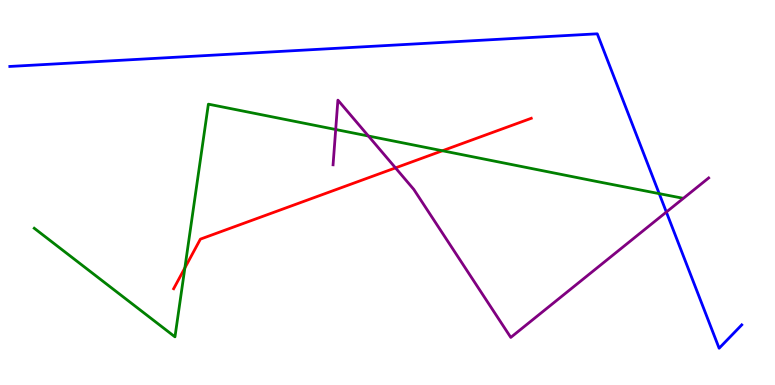[{'lines': ['blue', 'red'], 'intersections': []}, {'lines': ['green', 'red'], 'intersections': [{'x': 2.39, 'y': 3.04}, {'x': 5.71, 'y': 6.08}]}, {'lines': ['purple', 'red'], 'intersections': [{'x': 5.1, 'y': 5.64}]}, {'lines': ['blue', 'green'], 'intersections': [{'x': 8.51, 'y': 4.97}]}, {'lines': ['blue', 'purple'], 'intersections': [{'x': 8.6, 'y': 4.49}]}, {'lines': ['green', 'purple'], 'intersections': [{'x': 4.33, 'y': 6.64}, {'x': 4.75, 'y': 6.47}]}]